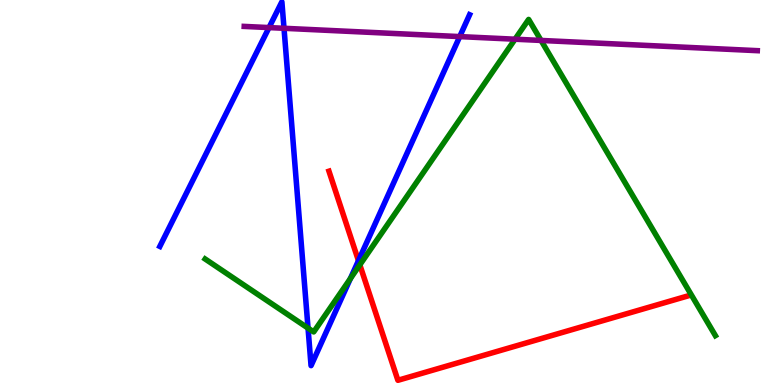[{'lines': ['blue', 'red'], 'intersections': [{'x': 4.63, 'y': 3.23}]}, {'lines': ['green', 'red'], 'intersections': [{'x': 4.64, 'y': 3.12}]}, {'lines': ['purple', 'red'], 'intersections': []}, {'lines': ['blue', 'green'], 'intersections': [{'x': 3.97, 'y': 1.48}, {'x': 4.52, 'y': 2.76}]}, {'lines': ['blue', 'purple'], 'intersections': [{'x': 3.47, 'y': 9.28}, {'x': 3.66, 'y': 9.27}, {'x': 5.93, 'y': 9.05}]}, {'lines': ['green', 'purple'], 'intersections': [{'x': 6.65, 'y': 8.98}, {'x': 6.98, 'y': 8.95}]}]